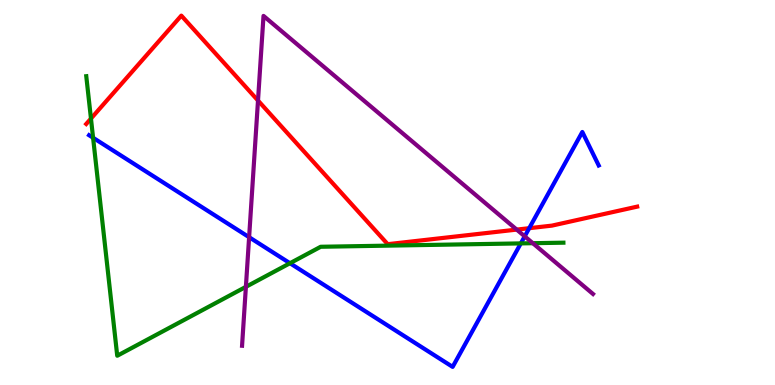[{'lines': ['blue', 'red'], 'intersections': [{'x': 6.83, 'y': 4.07}]}, {'lines': ['green', 'red'], 'intersections': [{'x': 1.17, 'y': 6.92}]}, {'lines': ['purple', 'red'], 'intersections': [{'x': 3.33, 'y': 7.39}, {'x': 6.67, 'y': 4.04}]}, {'lines': ['blue', 'green'], 'intersections': [{'x': 1.2, 'y': 6.42}, {'x': 3.74, 'y': 3.16}, {'x': 6.72, 'y': 3.68}]}, {'lines': ['blue', 'purple'], 'intersections': [{'x': 3.21, 'y': 3.84}, {'x': 6.77, 'y': 3.86}]}, {'lines': ['green', 'purple'], 'intersections': [{'x': 3.17, 'y': 2.55}, {'x': 6.88, 'y': 3.68}]}]